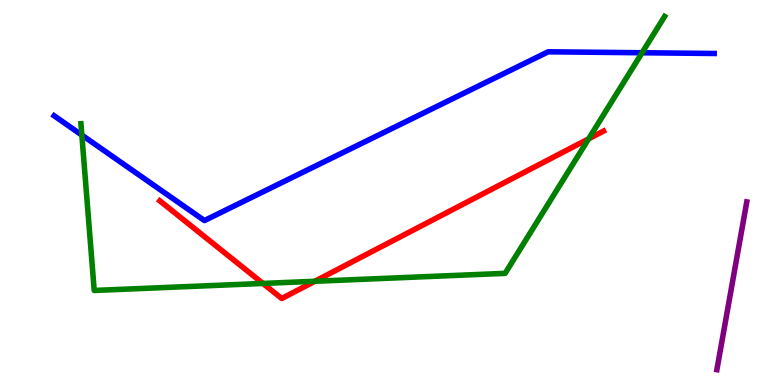[{'lines': ['blue', 'red'], 'intersections': []}, {'lines': ['green', 'red'], 'intersections': [{'x': 3.39, 'y': 2.64}, {'x': 4.06, 'y': 2.69}, {'x': 7.6, 'y': 6.39}]}, {'lines': ['purple', 'red'], 'intersections': []}, {'lines': ['blue', 'green'], 'intersections': [{'x': 1.06, 'y': 6.49}, {'x': 8.28, 'y': 8.63}]}, {'lines': ['blue', 'purple'], 'intersections': []}, {'lines': ['green', 'purple'], 'intersections': []}]